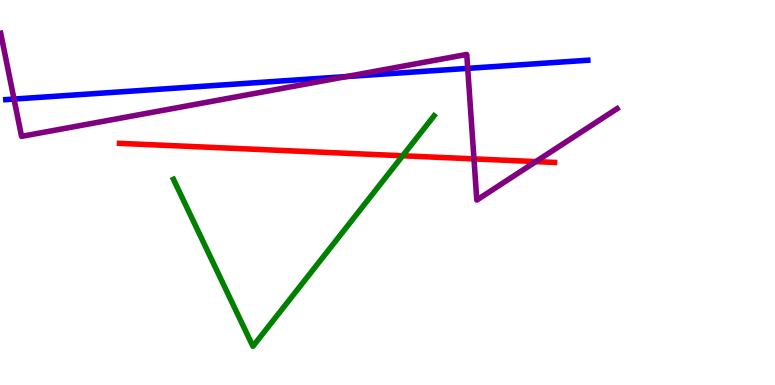[{'lines': ['blue', 'red'], 'intersections': []}, {'lines': ['green', 'red'], 'intersections': [{'x': 5.2, 'y': 5.95}]}, {'lines': ['purple', 'red'], 'intersections': [{'x': 6.12, 'y': 5.87}, {'x': 6.91, 'y': 5.8}]}, {'lines': ['blue', 'green'], 'intersections': []}, {'lines': ['blue', 'purple'], 'intersections': [{'x': 0.181, 'y': 7.43}, {'x': 4.47, 'y': 8.01}, {'x': 6.04, 'y': 8.22}]}, {'lines': ['green', 'purple'], 'intersections': []}]